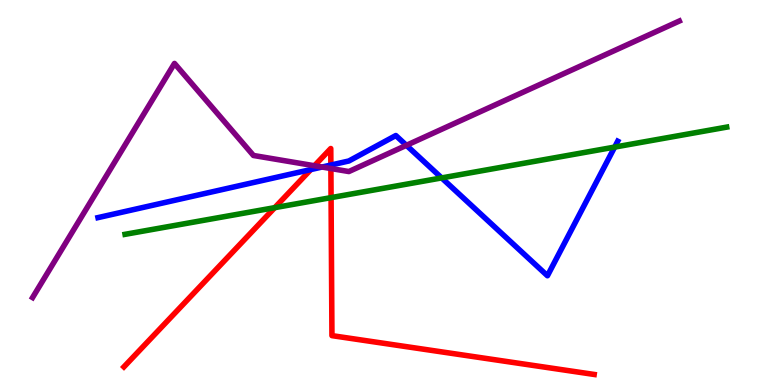[{'lines': ['blue', 'red'], 'intersections': [{'x': 4.01, 'y': 5.6}, {'x': 4.27, 'y': 5.71}]}, {'lines': ['green', 'red'], 'intersections': [{'x': 3.55, 'y': 4.61}, {'x': 4.27, 'y': 4.87}]}, {'lines': ['purple', 'red'], 'intersections': [{'x': 4.06, 'y': 5.69}, {'x': 4.27, 'y': 5.62}]}, {'lines': ['blue', 'green'], 'intersections': [{'x': 5.7, 'y': 5.38}, {'x': 7.93, 'y': 6.18}]}, {'lines': ['blue', 'purple'], 'intersections': [{'x': 4.16, 'y': 5.66}, {'x': 5.24, 'y': 6.23}]}, {'lines': ['green', 'purple'], 'intersections': []}]